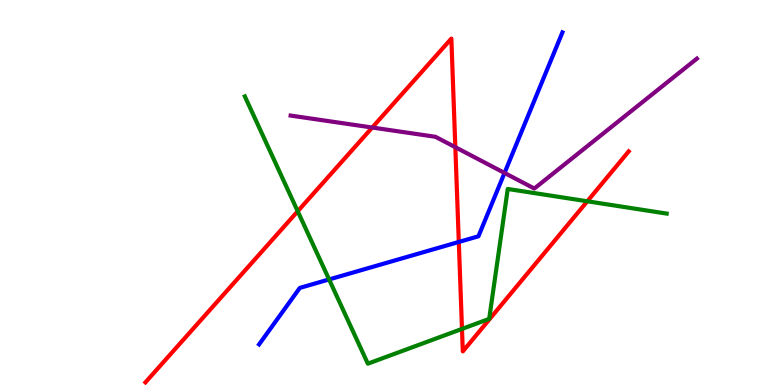[{'lines': ['blue', 'red'], 'intersections': [{'x': 5.92, 'y': 3.72}]}, {'lines': ['green', 'red'], 'intersections': [{'x': 3.84, 'y': 4.51}, {'x': 5.96, 'y': 1.46}, {'x': 7.58, 'y': 4.77}]}, {'lines': ['purple', 'red'], 'intersections': [{'x': 4.8, 'y': 6.69}, {'x': 5.88, 'y': 6.18}]}, {'lines': ['blue', 'green'], 'intersections': [{'x': 4.25, 'y': 2.74}]}, {'lines': ['blue', 'purple'], 'intersections': [{'x': 6.51, 'y': 5.51}]}, {'lines': ['green', 'purple'], 'intersections': []}]